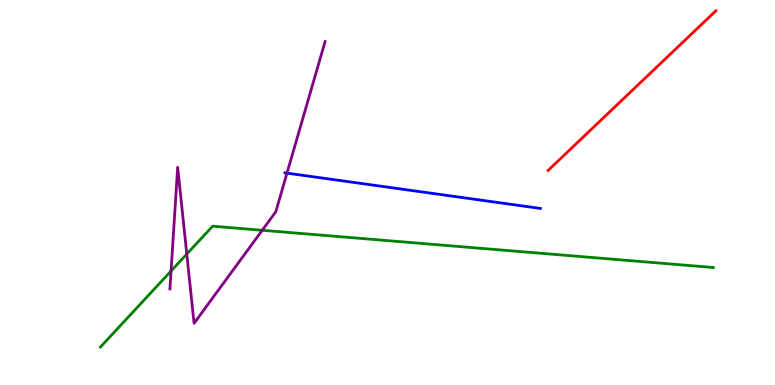[{'lines': ['blue', 'red'], 'intersections': []}, {'lines': ['green', 'red'], 'intersections': []}, {'lines': ['purple', 'red'], 'intersections': []}, {'lines': ['blue', 'green'], 'intersections': []}, {'lines': ['blue', 'purple'], 'intersections': [{'x': 3.7, 'y': 5.5}]}, {'lines': ['green', 'purple'], 'intersections': [{'x': 2.21, 'y': 2.96}, {'x': 2.41, 'y': 3.4}, {'x': 3.38, 'y': 4.02}]}]